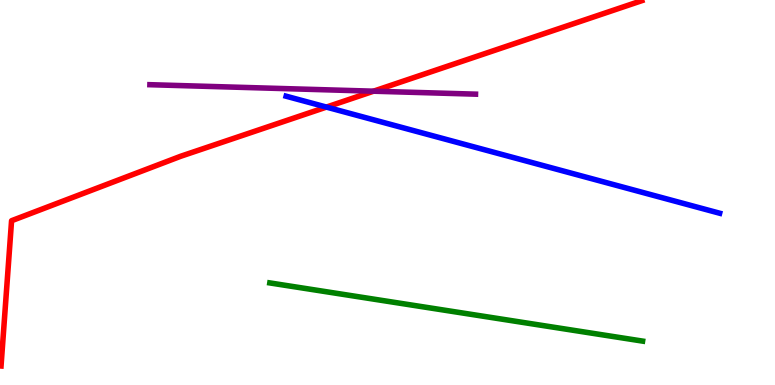[{'lines': ['blue', 'red'], 'intersections': [{'x': 4.21, 'y': 7.22}]}, {'lines': ['green', 'red'], 'intersections': []}, {'lines': ['purple', 'red'], 'intersections': [{'x': 4.82, 'y': 7.63}]}, {'lines': ['blue', 'green'], 'intersections': []}, {'lines': ['blue', 'purple'], 'intersections': []}, {'lines': ['green', 'purple'], 'intersections': []}]